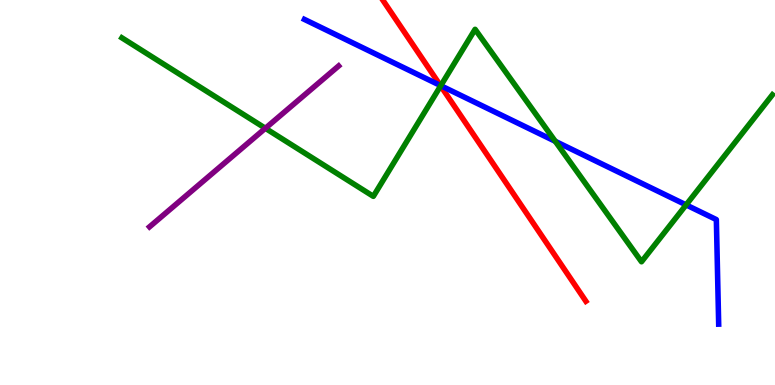[{'lines': ['blue', 'red'], 'intersections': [{'x': 5.68, 'y': 7.78}]}, {'lines': ['green', 'red'], 'intersections': [{'x': 5.69, 'y': 7.77}]}, {'lines': ['purple', 'red'], 'intersections': []}, {'lines': ['blue', 'green'], 'intersections': [{'x': 5.69, 'y': 7.77}, {'x': 7.16, 'y': 6.33}, {'x': 8.85, 'y': 4.68}]}, {'lines': ['blue', 'purple'], 'intersections': []}, {'lines': ['green', 'purple'], 'intersections': [{'x': 3.42, 'y': 6.67}]}]